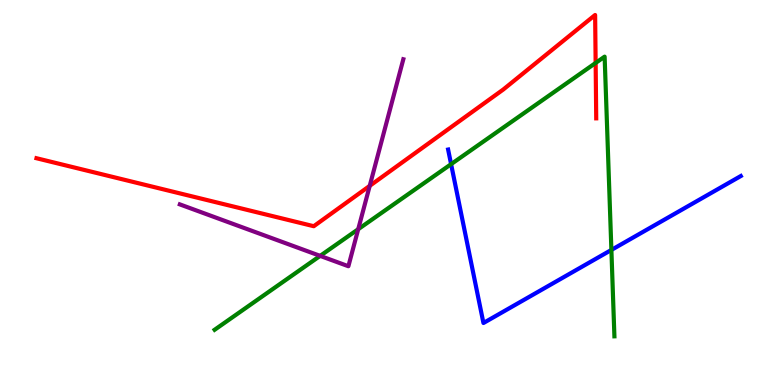[{'lines': ['blue', 'red'], 'intersections': []}, {'lines': ['green', 'red'], 'intersections': [{'x': 7.69, 'y': 8.37}]}, {'lines': ['purple', 'red'], 'intersections': [{'x': 4.77, 'y': 5.17}]}, {'lines': ['blue', 'green'], 'intersections': [{'x': 5.82, 'y': 5.74}, {'x': 7.89, 'y': 3.51}]}, {'lines': ['blue', 'purple'], 'intersections': []}, {'lines': ['green', 'purple'], 'intersections': [{'x': 4.13, 'y': 3.35}, {'x': 4.62, 'y': 4.05}]}]